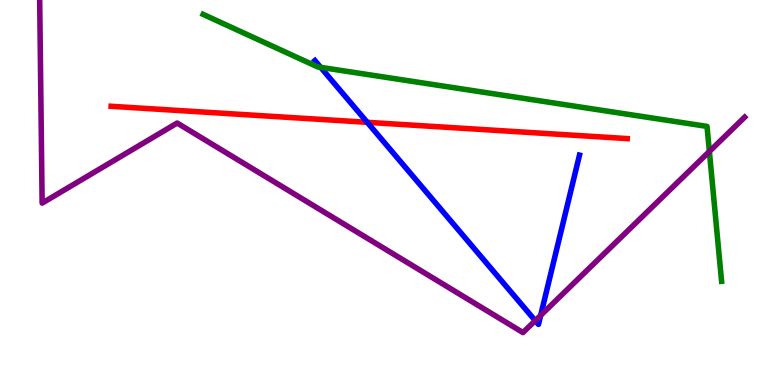[{'lines': ['blue', 'red'], 'intersections': [{'x': 4.74, 'y': 6.82}]}, {'lines': ['green', 'red'], 'intersections': []}, {'lines': ['purple', 'red'], 'intersections': []}, {'lines': ['blue', 'green'], 'intersections': [{'x': 4.14, 'y': 8.25}]}, {'lines': ['blue', 'purple'], 'intersections': [{'x': 6.91, 'y': 1.67}, {'x': 6.98, 'y': 1.81}]}, {'lines': ['green', 'purple'], 'intersections': [{'x': 9.15, 'y': 6.07}]}]